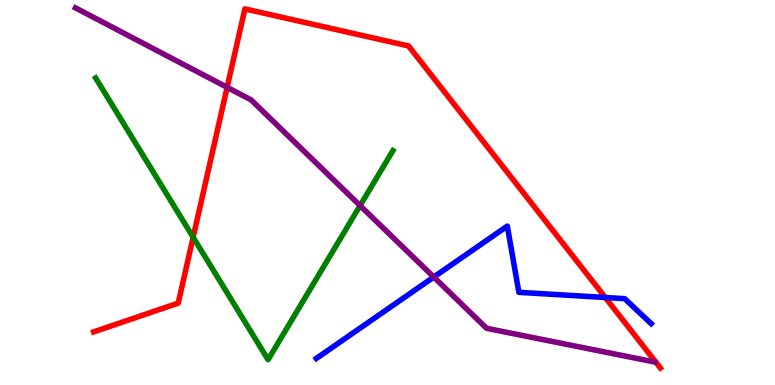[{'lines': ['blue', 'red'], 'intersections': [{'x': 7.81, 'y': 2.27}]}, {'lines': ['green', 'red'], 'intersections': [{'x': 2.49, 'y': 3.84}]}, {'lines': ['purple', 'red'], 'intersections': [{'x': 2.93, 'y': 7.73}]}, {'lines': ['blue', 'green'], 'intersections': []}, {'lines': ['blue', 'purple'], 'intersections': [{'x': 5.6, 'y': 2.8}]}, {'lines': ['green', 'purple'], 'intersections': [{'x': 4.65, 'y': 4.66}]}]